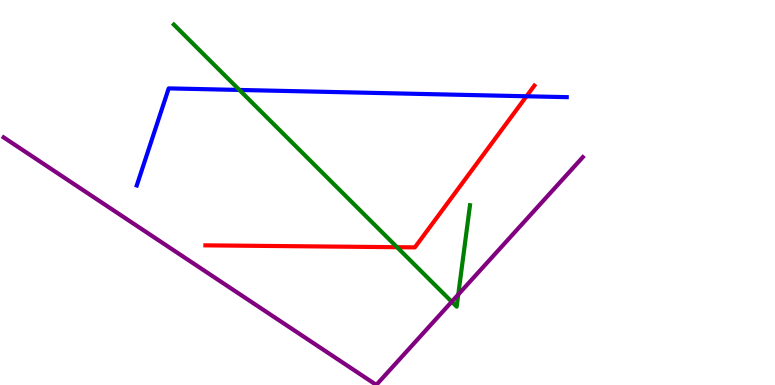[{'lines': ['blue', 'red'], 'intersections': [{'x': 6.79, 'y': 7.5}]}, {'lines': ['green', 'red'], 'intersections': [{'x': 5.12, 'y': 3.58}]}, {'lines': ['purple', 'red'], 'intersections': []}, {'lines': ['blue', 'green'], 'intersections': [{'x': 3.09, 'y': 7.66}]}, {'lines': ['blue', 'purple'], 'intersections': []}, {'lines': ['green', 'purple'], 'intersections': [{'x': 5.83, 'y': 2.16}, {'x': 5.91, 'y': 2.35}]}]